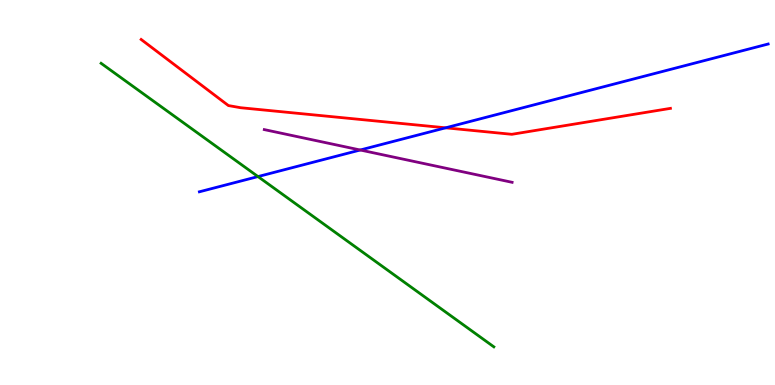[{'lines': ['blue', 'red'], 'intersections': [{'x': 5.75, 'y': 6.68}]}, {'lines': ['green', 'red'], 'intersections': []}, {'lines': ['purple', 'red'], 'intersections': []}, {'lines': ['blue', 'green'], 'intersections': [{'x': 3.33, 'y': 5.41}]}, {'lines': ['blue', 'purple'], 'intersections': [{'x': 4.65, 'y': 6.1}]}, {'lines': ['green', 'purple'], 'intersections': []}]